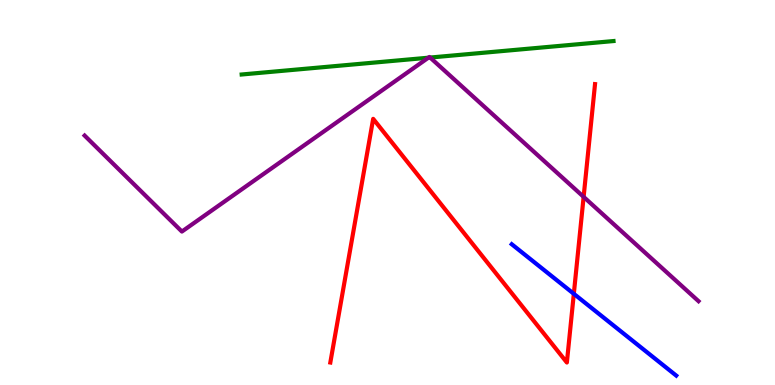[{'lines': ['blue', 'red'], 'intersections': [{'x': 7.4, 'y': 2.37}]}, {'lines': ['green', 'red'], 'intersections': []}, {'lines': ['purple', 'red'], 'intersections': [{'x': 7.53, 'y': 4.89}]}, {'lines': ['blue', 'green'], 'intersections': []}, {'lines': ['blue', 'purple'], 'intersections': []}, {'lines': ['green', 'purple'], 'intersections': [{'x': 5.53, 'y': 8.5}, {'x': 5.55, 'y': 8.51}]}]